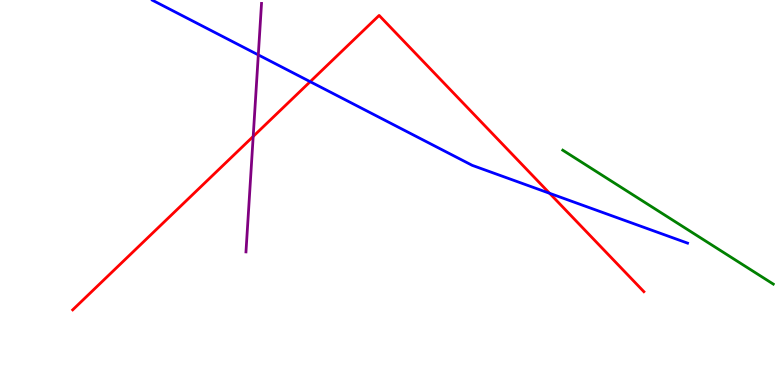[{'lines': ['blue', 'red'], 'intersections': [{'x': 4.0, 'y': 7.88}, {'x': 7.09, 'y': 4.98}]}, {'lines': ['green', 'red'], 'intersections': []}, {'lines': ['purple', 'red'], 'intersections': [{'x': 3.27, 'y': 6.46}]}, {'lines': ['blue', 'green'], 'intersections': []}, {'lines': ['blue', 'purple'], 'intersections': [{'x': 3.33, 'y': 8.57}]}, {'lines': ['green', 'purple'], 'intersections': []}]